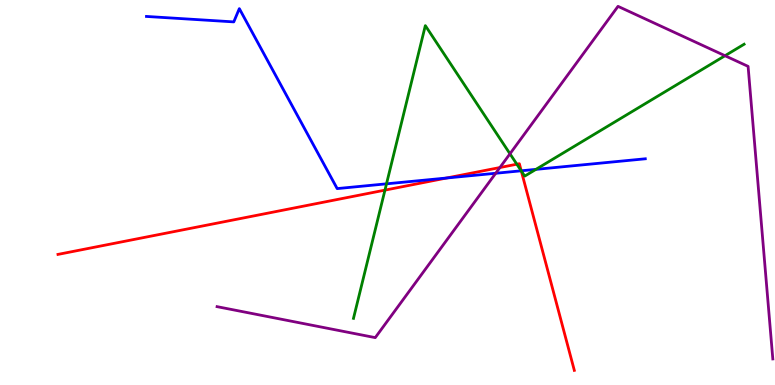[{'lines': ['blue', 'red'], 'intersections': [{'x': 5.76, 'y': 5.38}, {'x': 6.73, 'y': 5.56}]}, {'lines': ['green', 'red'], 'intersections': [{'x': 4.97, 'y': 5.06}, {'x': 6.67, 'y': 5.73}, {'x': 6.73, 'y': 5.56}]}, {'lines': ['purple', 'red'], 'intersections': [{'x': 6.45, 'y': 5.65}]}, {'lines': ['blue', 'green'], 'intersections': [{'x': 4.99, 'y': 5.23}, {'x': 6.73, 'y': 5.56}, {'x': 6.92, 'y': 5.6}]}, {'lines': ['blue', 'purple'], 'intersections': [{'x': 6.4, 'y': 5.5}]}, {'lines': ['green', 'purple'], 'intersections': [{'x': 6.58, 'y': 6.01}, {'x': 9.35, 'y': 8.55}]}]